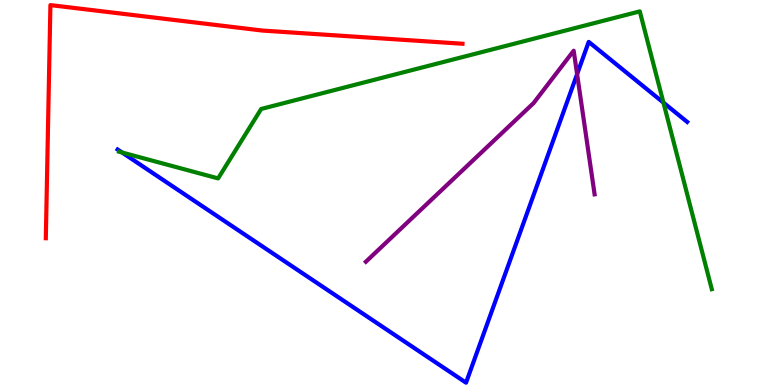[{'lines': ['blue', 'red'], 'intersections': []}, {'lines': ['green', 'red'], 'intersections': []}, {'lines': ['purple', 'red'], 'intersections': []}, {'lines': ['blue', 'green'], 'intersections': [{'x': 1.58, 'y': 6.04}, {'x': 8.56, 'y': 7.33}]}, {'lines': ['blue', 'purple'], 'intersections': [{'x': 7.45, 'y': 8.07}]}, {'lines': ['green', 'purple'], 'intersections': []}]